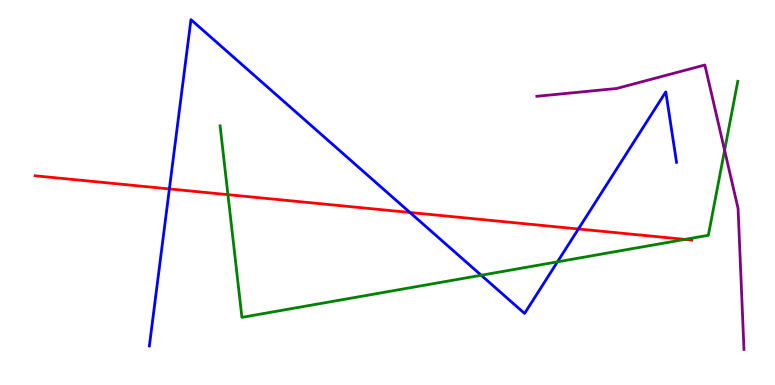[{'lines': ['blue', 'red'], 'intersections': [{'x': 2.19, 'y': 5.09}, {'x': 5.29, 'y': 4.48}, {'x': 7.46, 'y': 4.05}]}, {'lines': ['green', 'red'], 'intersections': [{'x': 2.94, 'y': 4.94}, {'x': 8.84, 'y': 3.78}]}, {'lines': ['purple', 'red'], 'intersections': []}, {'lines': ['blue', 'green'], 'intersections': [{'x': 6.21, 'y': 2.85}, {'x': 7.19, 'y': 3.2}]}, {'lines': ['blue', 'purple'], 'intersections': []}, {'lines': ['green', 'purple'], 'intersections': [{'x': 9.35, 'y': 6.1}]}]